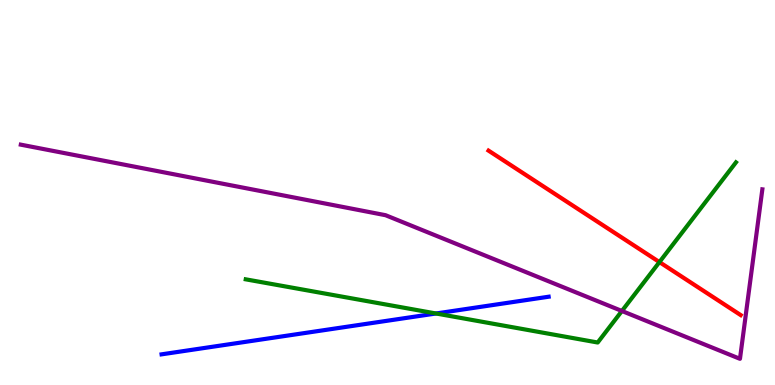[{'lines': ['blue', 'red'], 'intersections': []}, {'lines': ['green', 'red'], 'intersections': [{'x': 8.51, 'y': 3.19}]}, {'lines': ['purple', 'red'], 'intersections': []}, {'lines': ['blue', 'green'], 'intersections': [{'x': 5.63, 'y': 1.86}]}, {'lines': ['blue', 'purple'], 'intersections': []}, {'lines': ['green', 'purple'], 'intersections': [{'x': 8.02, 'y': 1.92}]}]